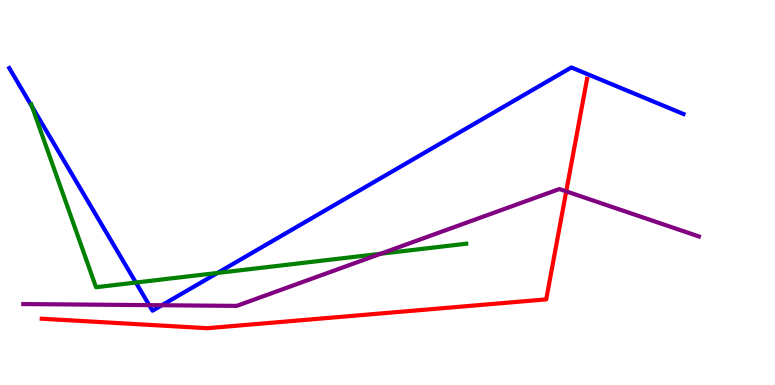[{'lines': ['blue', 'red'], 'intersections': []}, {'lines': ['green', 'red'], 'intersections': []}, {'lines': ['purple', 'red'], 'intersections': [{'x': 7.31, 'y': 5.03}]}, {'lines': ['blue', 'green'], 'intersections': [{'x': 0.414, 'y': 7.23}, {'x': 1.75, 'y': 2.66}, {'x': 2.81, 'y': 2.91}]}, {'lines': ['blue', 'purple'], 'intersections': [{'x': 1.93, 'y': 2.07}, {'x': 2.09, 'y': 2.07}]}, {'lines': ['green', 'purple'], 'intersections': [{'x': 4.91, 'y': 3.41}]}]